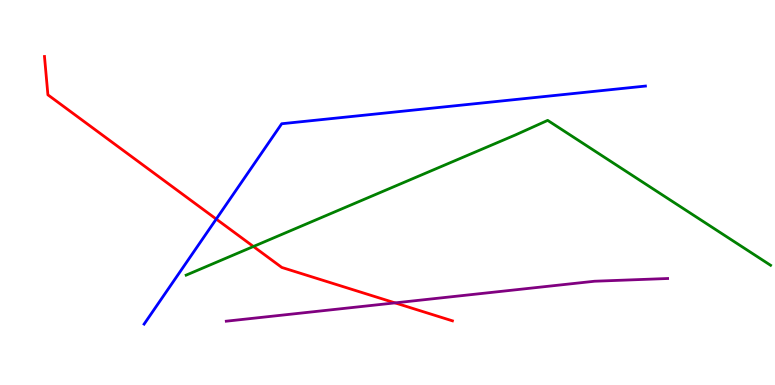[{'lines': ['blue', 'red'], 'intersections': [{'x': 2.79, 'y': 4.31}]}, {'lines': ['green', 'red'], 'intersections': [{'x': 3.27, 'y': 3.6}]}, {'lines': ['purple', 'red'], 'intersections': [{'x': 5.1, 'y': 2.13}]}, {'lines': ['blue', 'green'], 'intersections': []}, {'lines': ['blue', 'purple'], 'intersections': []}, {'lines': ['green', 'purple'], 'intersections': []}]